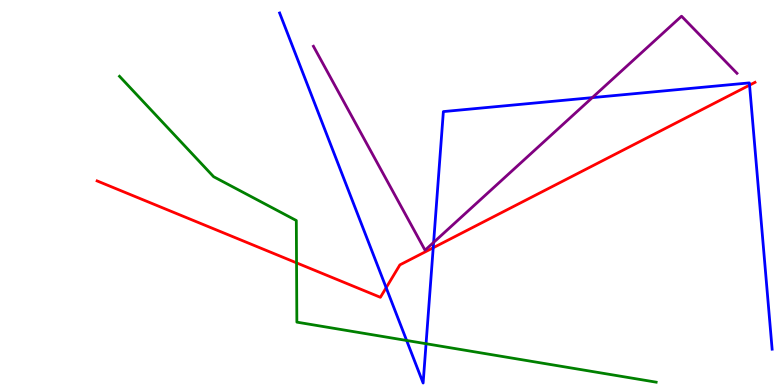[{'lines': ['blue', 'red'], 'intersections': [{'x': 4.98, 'y': 2.53}, {'x': 5.59, 'y': 3.56}, {'x': 9.67, 'y': 7.79}]}, {'lines': ['green', 'red'], 'intersections': [{'x': 3.83, 'y': 3.17}]}, {'lines': ['purple', 'red'], 'intersections': []}, {'lines': ['blue', 'green'], 'intersections': [{'x': 5.25, 'y': 1.16}, {'x': 5.5, 'y': 1.07}]}, {'lines': ['blue', 'purple'], 'intersections': [{'x': 5.6, 'y': 3.7}, {'x': 7.64, 'y': 7.46}]}, {'lines': ['green', 'purple'], 'intersections': []}]